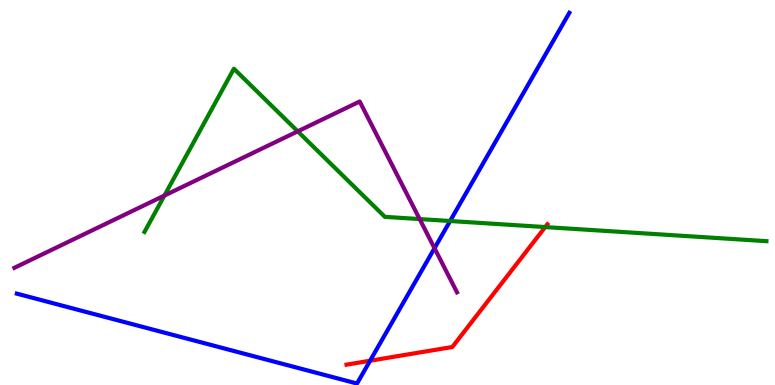[{'lines': ['blue', 'red'], 'intersections': [{'x': 4.78, 'y': 0.63}]}, {'lines': ['green', 'red'], 'intersections': [{'x': 7.03, 'y': 4.1}]}, {'lines': ['purple', 'red'], 'intersections': []}, {'lines': ['blue', 'green'], 'intersections': [{'x': 5.81, 'y': 4.26}]}, {'lines': ['blue', 'purple'], 'intersections': [{'x': 5.61, 'y': 3.55}]}, {'lines': ['green', 'purple'], 'intersections': [{'x': 2.12, 'y': 4.92}, {'x': 3.84, 'y': 6.59}, {'x': 5.41, 'y': 4.31}]}]